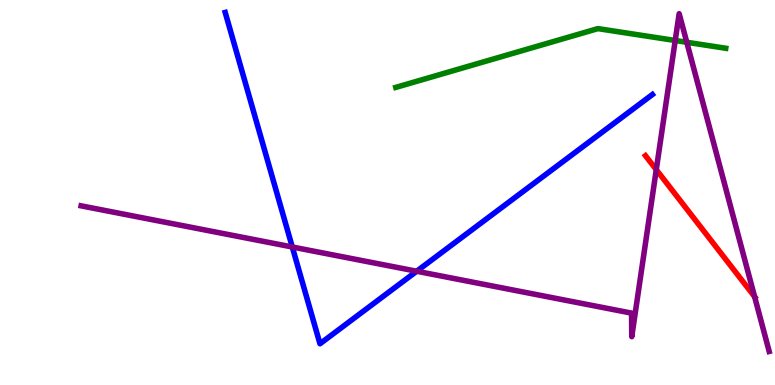[{'lines': ['blue', 'red'], 'intersections': []}, {'lines': ['green', 'red'], 'intersections': []}, {'lines': ['purple', 'red'], 'intersections': [{'x': 8.47, 'y': 5.59}, {'x': 9.74, 'y': 2.29}]}, {'lines': ['blue', 'green'], 'intersections': []}, {'lines': ['blue', 'purple'], 'intersections': [{'x': 3.77, 'y': 3.58}, {'x': 5.38, 'y': 2.95}]}, {'lines': ['green', 'purple'], 'intersections': [{'x': 8.71, 'y': 8.95}, {'x': 8.86, 'y': 8.9}]}]